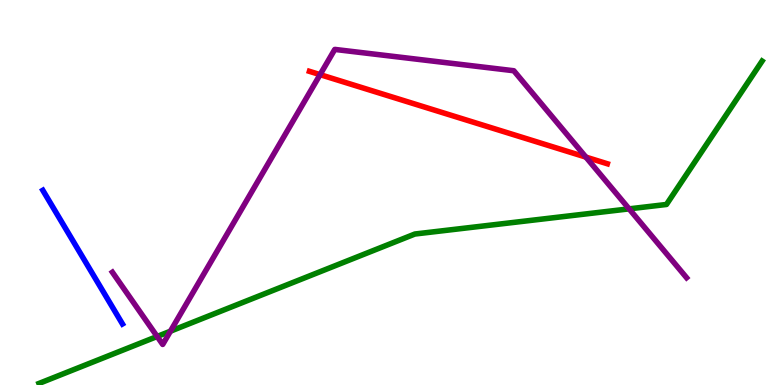[{'lines': ['blue', 'red'], 'intersections': []}, {'lines': ['green', 'red'], 'intersections': []}, {'lines': ['purple', 'red'], 'intersections': [{'x': 4.13, 'y': 8.06}, {'x': 7.56, 'y': 5.92}]}, {'lines': ['blue', 'green'], 'intersections': []}, {'lines': ['blue', 'purple'], 'intersections': []}, {'lines': ['green', 'purple'], 'intersections': [{'x': 2.03, 'y': 1.26}, {'x': 2.2, 'y': 1.4}, {'x': 8.12, 'y': 4.58}]}]